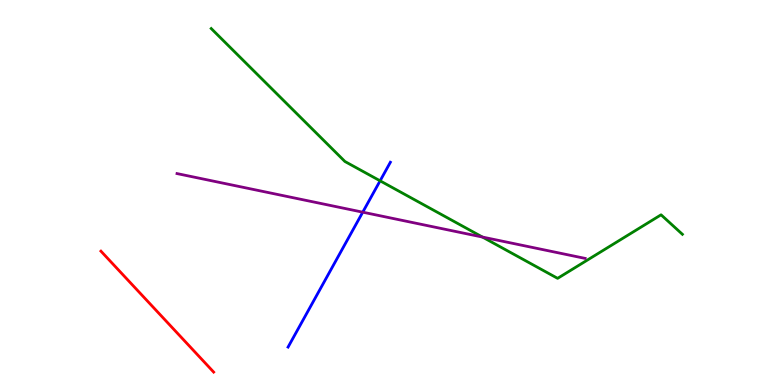[{'lines': ['blue', 'red'], 'intersections': []}, {'lines': ['green', 'red'], 'intersections': []}, {'lines': ['purple', 'red'], 'intersections': []}, {'lines': ['blue', 'green'], 'intersections': [{'x': 4.9, 'y': 5.3}]}, {'lines': ['blue', 'purple'], 'intersections': [{'x': 4.68, 'y': 4.49}]}, {'lines': ['green', 'purple'], 'intersections': [{'x': 6.23, 'y': 3.84}]}]